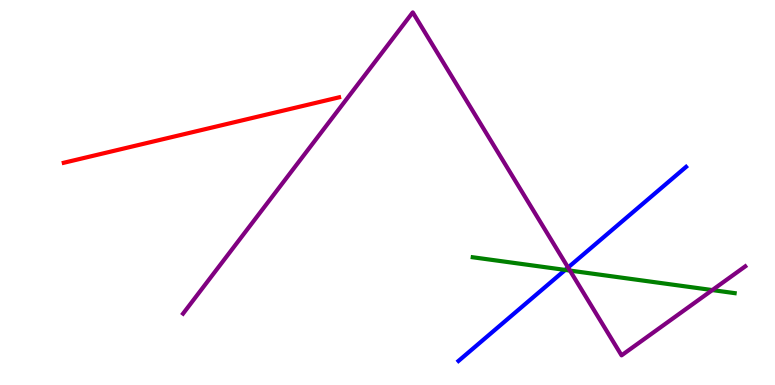[{'lines': ['blue', 'red'], 'intersections': []}, {'lines': ['green', 'red'], 'intersections': []}, {'lines': ['purple', 'red'], 'intersections': []}, {'lines': ['blue', 'green'], 'intersections': [{'x': 7.29, 'y': 2.99}]}, {'lines': ['blue', 'purple'], 'intersections': [{'x': 7.33, 'y': 3.05}]}, {'lines': ['green', 'purple'], 'intersections': [{'x': 7.35, 'y': 2.97}, {'x': 9.19, 'y': 2.47}]}]